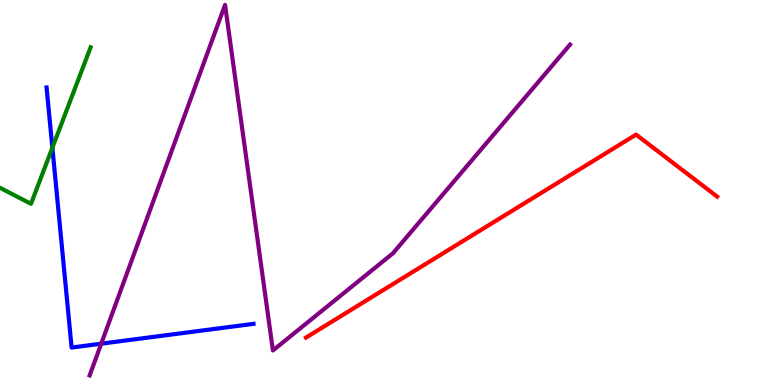[{'lines': ['blue', 'red'], 'intersections': []}, {'lines': ['green', 'red'], 'intersections': []}, {'lines': ['purple', 'red'], 'intersections': []}, {'lines': ['blue', 'green'], 'intersections': [{'x': 0.676, 'y': 6.16}]}, {'lines': ['blue', 'purple'], 'intersections': [{'x': 1.31, 'y': 1.07}]}, {'lines': ['green', 'purple'], 'intersections': []}]